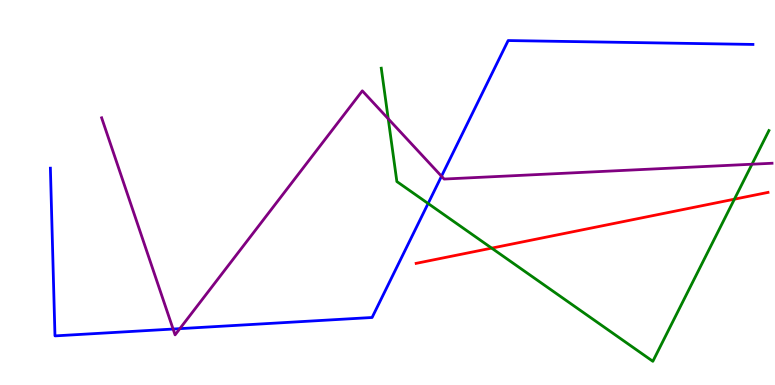[{'lines': ['blue', 'red'], 'intersections': []}, {'lines': ['green', 'red'], 'intersections': [{'x': 6.34, 'y': 3.56}, {'x': 9.48, 'y': 4.83}]}, {'lines': ['purple', 'red'], 'intersections': []}, {'lines': ['blue', 'green'], 'intersections': [{'x': 5.52, 'y': 4.71}]}, {'lines': ['blue', 'purple'], 'intersections': [{'x': 2.23, 'y': 1.45}, {'x': 2.32, 'y': 1.46}, {'x': 5.7, 'y': 5.42}]}, {'lines': ['green', 'purple'], 'intersections': [{'x': 5.01, 'y': 6.91}, {'x': 9.7, 'y': 5.73}]}]